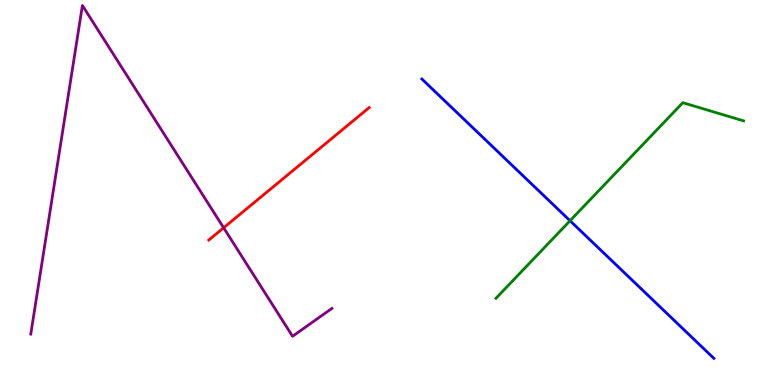[{'lines': ['blue', 'red'], 'intersections': []}, {'lines': ['green', 'red'], 'intersections': []}, {'lines': ['purple', 'red'], 'intersections': [{'x': 2.89, 'y': 4.08}]}, {'lines': ['blue', 'green'], 'intersections': [{'x': 7.36, 'y': 4.27}]}, {'lines': ['blue', 'purple'], 'intersections': []}, {'lines': ['green', 'purple'], 'intersections': []}]